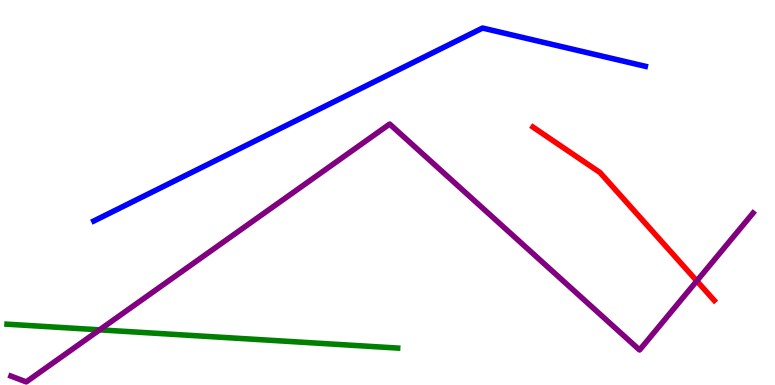[{'lines': ['blue', 'red'], 'intersections': []}, {'lines': ['green', 'red'], 'intersections': []}, {'lines': ['purple', 'red'], 'intersections': [{'x': 8.99, 'y': 2.7}]}, {'lines': ['blue', 'green'], 'intersections': []}, {'lines': ['blue', 'purple'], 'intersections': []}, {'lines': ['green', 'purple'], 'intersections': [{'x': 1.29, 'y': 1.43}]}]